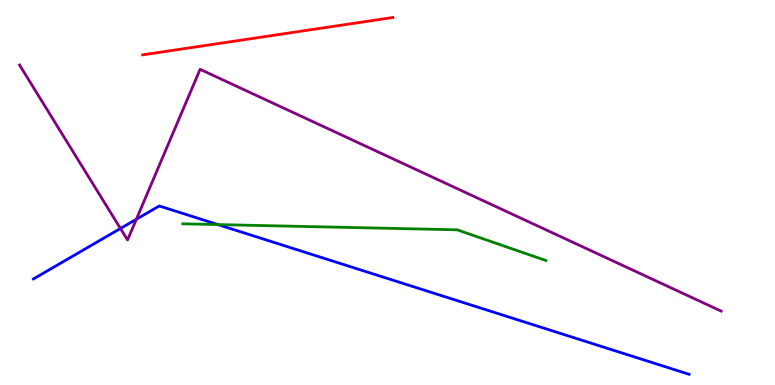[{'lines': ['blue', 'red'], 'intersections': []}, {'lines': ['green', 'red'], 'intersections': []}, {'lines': ['purple', 'red'], 'intersections': []}, {'lines': ['blue', 'green'], 'intersections': [{'x': 2.81, 'y': 4.17}]}, {'lines': ['blue', 'purple'], 'intersections': [{'x': 1.55, 'y': 4.07}, {'x': 1.76, 'y': 4.3}]}, {'lines': ['green', 'purple'], 'intersections': []}]